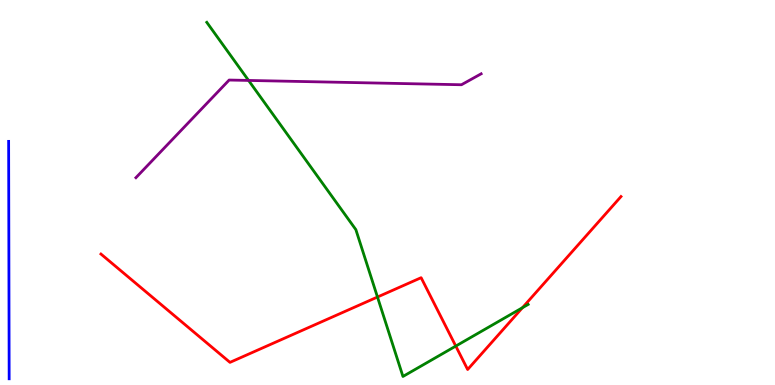[{'lines': ['blue', 'red'], 'intersections': []}, {'lines': ['green', 'red'], 'intersections': [{'x': 4.87, 'y': 2.29}, {'x': 5.88, 'y': 1.01}, {'x': 6.74, 'y': 2.01}]}, {'lines': ['purple', 'red'], 'intersections': []}, {'lines': ['blue', 'green'], 'intersections': []}, {'lines': ['blue', 'purple'], 'intersections': []}, {'lines': ['green', 'purple'], 'intersections': [{'x': 3.21, 'y': 7.91}]}]